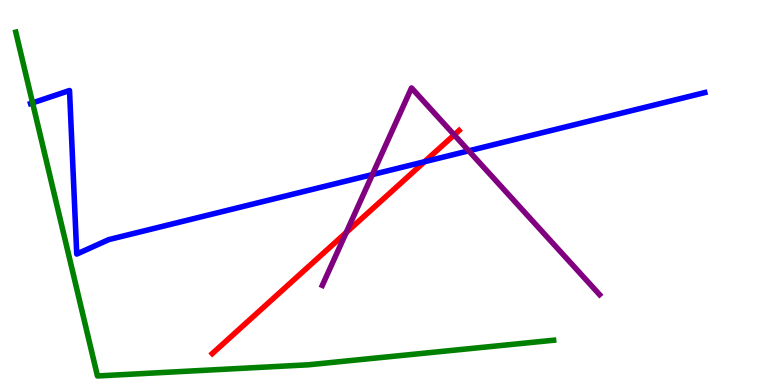[{'lines': ['blue', 'red'], 'intersections': [{'x': 5.48, 'y': 5.8}]}, {'lines': ['green', 'red'], 'intersections': []}, {'lines': ['purple', 'red'], 'intersections': [{'x': 4.47, 'y': 3.96}, {'x': 5.86, 'y': 6.5}]}, {'lines': ['blue', 'green'], 'intersections': [{'x': 0.421, 'y': 7.33}]}, {'lines': ['blue', 'purple'], 'intersections': [{'x': 4.8, 'y': 5.47}, {'x': 6.05, 'y': 6.08}]}, {'lines': ['green', 'purple'], 'intersections': []}]